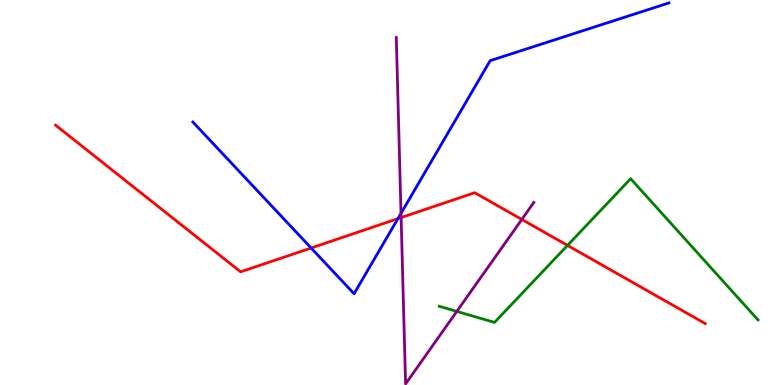[{'lines': ['blue', 'red'], 'intersections': [{'x': 4.01, 'y': 3.56}, {'x': 5.13, 'y': 4.32}]}, {'lines': ['green', 'red'], 'intersections': [{'x': 7.32, 'y': 3.63}]}, {'lines': ['purple', 'red'], 'intersections': [{'x': 5.18, 'y': 4.35}, {'x': 6.73, 'y': 4.3}]}, {'lines': ['blue', 'green'], 'intersections': []}, {'lines': ['blue', 'purple'], 'intersections': [{'x': 5.17, 'y': 4.46}]}, {'lines': ['green', 'purple'], 'intersections': [{'x': 5.89, 'y': 1.91}]}]